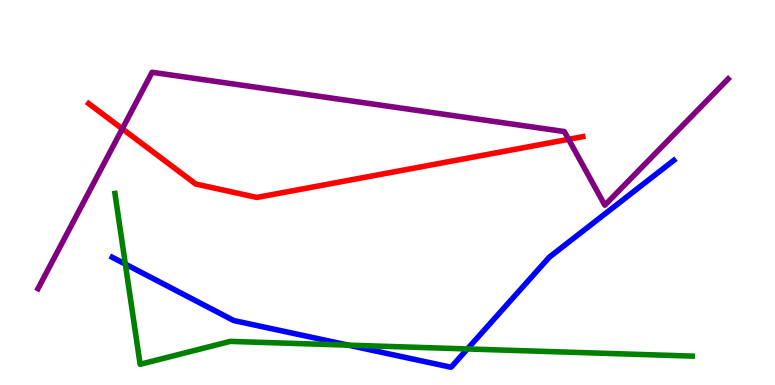[{'lines': ['blue', 'red'], 'intersections': []}, {'lines': ['green', 'red'], 'intersections': []}, {'lines': ['purple', 'red'], 'intersections': [{'x': 1.58, 'y': 6.65}, {'x': 7.34, 'y': 6.38}]}, {'lines': ['blue', 'green'], 'intersections': [{'x': 1.62, 'y': 3.14}, {'x': 4.49, 'y': 1.04}, {'x': 6.03, 'y': 0.936}]}, {'lines': ['blue', 'purple'], 'intersections': []}, {'lines': ['green', 'purple'], 'intersections': []}]